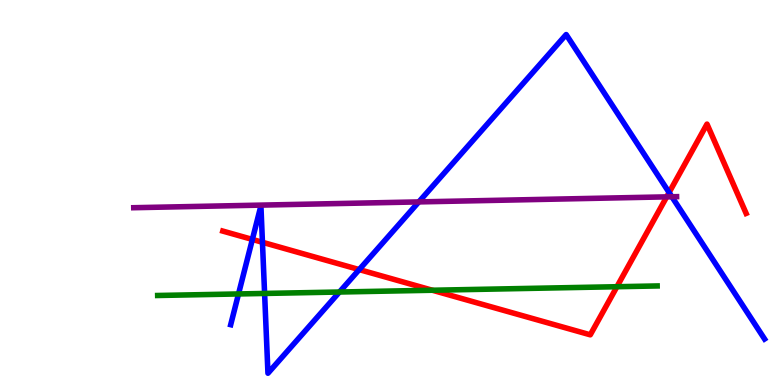[{'lines': ['blue', 'red'], 'intersections': [{'x': 3.26, 'y': 3.78}, {'x': 3.39, 'y': 3.71}, {'x': 4.63, 'y': 3.0}, {'x': 8.63, 'y': 5.0}]}, {'lines': ['green', 'red'], 'intersections': [{'x': 5.58, 'y': 2.46}, {'x': 7.96, 'y': 2.55}]}, {'lines': ['purple', 'red'], 'intersections': [{'x': 8.6, 'y': 4.89}]}, {'lines': ['blue', 'green'], 'intersections': [{'x': 3.08, 'y': 2.37}, {'x': 3.41, 'y': 2.38}, {'x': 4.38, 'y': 2.42}]}, {'lines': ['blue', 'purple'], 'intersections': [{'x': 5.4, 'y': 4.76}, {'x': 8.67, 'y': 4.89}]}, {'lines': ['green', 'purple'], 'intersections': []}]